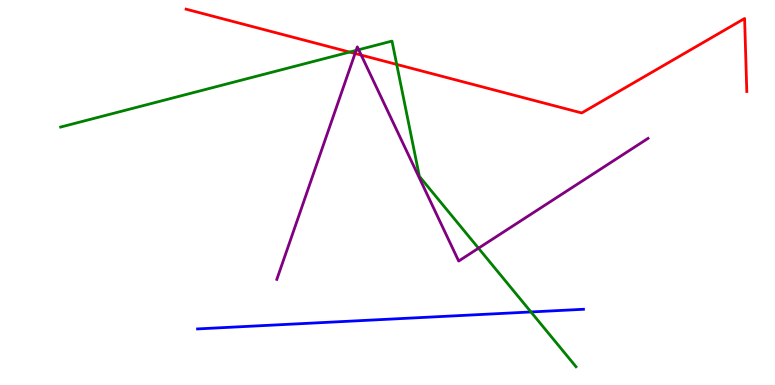[{'lines': ['blue', 'red'], 'intersections': []}, {'lines': ['green', 'red'], 'intersections': [{'x': 4.51, 'y': 8.65}, {'x': 5.12, 'y': 8.33}]}, {'lines': ['purple', 'red'], 'intersections': [{'x': 4.58, 'y': 8.61}, {'x': 4.66, 'y': 8.57}]}, {'lines': ['blue', 'green'], 'intersections': [{'x': 6.85, 'y': 1.9}]}, {'lines': ['blue', 'purple'], 'intersections': []}, {'lines': ['green', 'purple'], 'intersections': [{'x': 4.6, 'y': 8.69}, {'x': 4.63, 'y': 8.71}, {'x': 6.17, 'y': 3.55}]}]